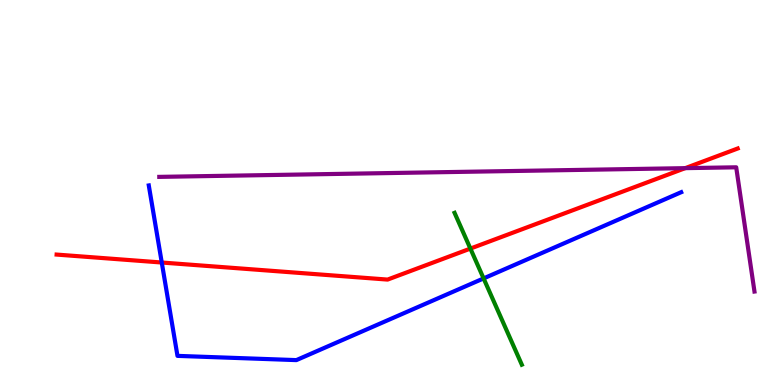[{'lines': ['blue', 'red'], 'intersections': [{'x': 2.09, 'y': 3.18}]}, {'lines': ['green', 'red'], 'intersections': [{'x': 6.07, 'y': 3.54}]}, {'lines': ['purple', 'red'], 'intersections': [{'x': 8.84, 'y': 5.63}]}, {'lines': ['blue', 'green'], 'intersections': [{'x': 6.24, 'y': 2.77}]}, {'lines': ['blue', 'purple'], 'intersections': []}, {'lines': ['green', 'purple'], 'intersections': []}]